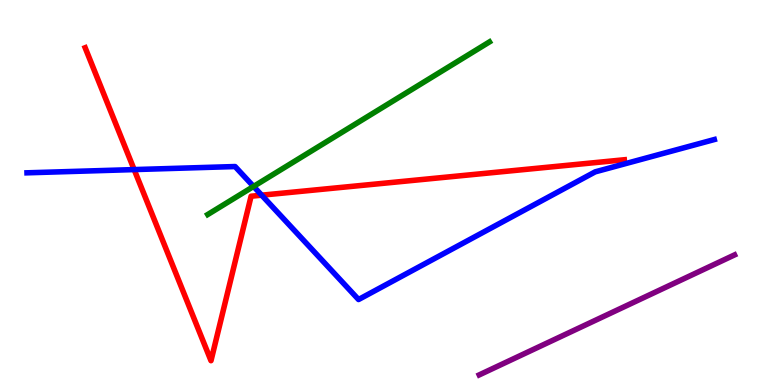[{'lines': ['blue', 'red'], 'intersections': [{'x': 1.73, 'y': 5.6}, {'x': 3.38, 'y': 4.93}]}, {'lines': ['green', 'red'], 'intersections': []}, {'lines': ['purple', 'red'], 'intersections': []}, {'lines': ['blue', 'green'], 'intersections': [{'x': 3.27, 'y': 5.16}]}, {'lines': ['blue', 'purple'], 'intersections': []}, {'lines': ['green', 'purple'], 'intersections': []}]